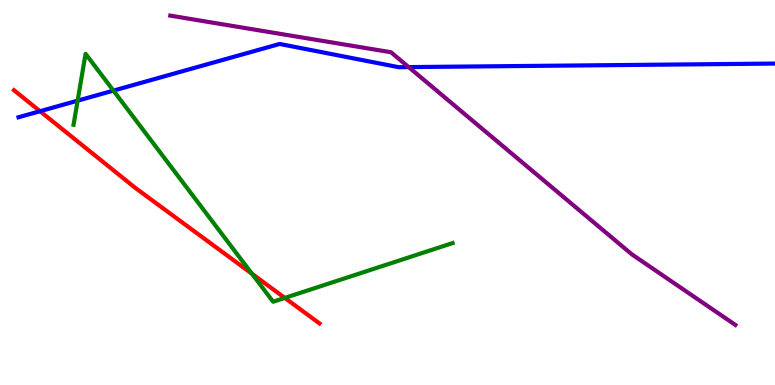[{'lines': ['blue', 'red'], 'intersections': [{'x': 0.517, 'y': 7.11}]}, {'lines': ['green', 'red'], 'intersections': [{'x': 3.25, 'y': 2.89}, {'x': 3.68, 'y': 2.26}]}, {'lines': ['purple', 'red'], 'intersections': []}, {'lines': ['blue', 'green'], 'intersections': [{'x': 1.0, 'y': 7.39}, {'x': 1.46, 'y': 7.65}]}, {'lines': ['blue', 'purple'], 'intersections': [{'x': 5.27, 'y': 8.26}]}, {'lines': ['green', 'purple'], 'intersections': []}]